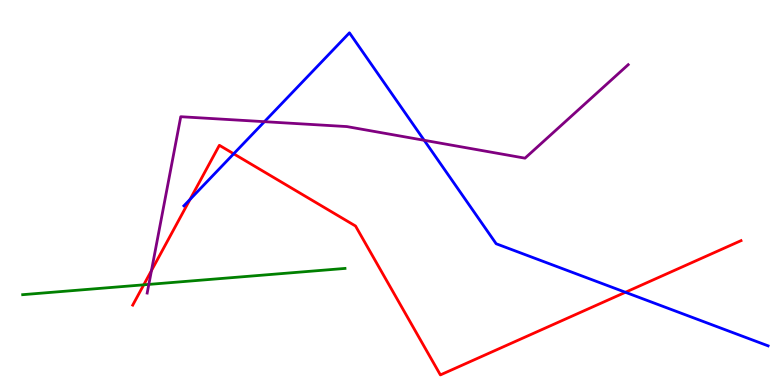[{'lines': ['blue', 'red'], 'intersections': [{'x': 2.45, 'y': 4.82}, {'x': 3.02, 'y': 6.01}, {'x': 8.07, 'y': 2.41}]}, {'lines': ['green', 'red'], 'intersections': [{'x': 1.85, 'y': 2.6}]}, {'lines': ['purple', 'red'], 'intersections': [{'x': 1.95, 'y': 2.97}]}, {'lines': ['blue', 'green'], 'intersections': []}, {'lines': ['blue', 'purple'], 'intersections': [{'x': 3.41, 'y': 6.84}, {'x': 5.47, 'y': 6.36}]}, {'lines': ['green', 'purple'], 'intersections': [{'x': 1.92, 'y': 2.61}]}]